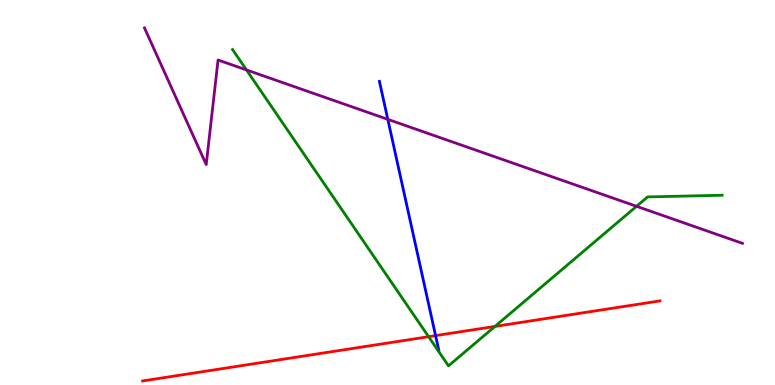[{'lines': ['blue', 'red'], 'intersections': [{'x': 5.62, 'y': 1.28}]}, {'lines': ['green', 'red'], 'intersections': [{'x': 5.53, 'y': 1.25}, {'x': 6.39, 'y': 1.52}]}, {'lines': ['purple', 'red'], 'intersections': []}, {'lines': ['blue', 'green'], 'intersections': []}, {'lines': ['blue', 'purple'], 'intersections': [{'x': 5.0, 'y': 6.9}]}, {'lines': ['green', 'purple'], 'intersections': [{'x': 3.18, 'y': 8.18}, {'x': 8.21, 'y': 4.64}]}]